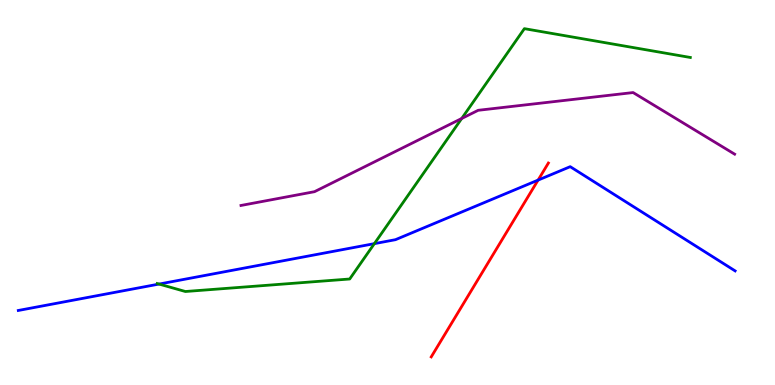[{'lines': ['blue', 'red'], 'intersections': [{'x': 6.94, 'y': 5.32}]}, {'lines': ['green', 'red'], 'intersections': []}, {'lines': ['purple', 'red'], 'intersections': []}, {'lines': ['blue', 'green'], 'intersections': [{'x': 2.05, 'y': 2.62}, {'x': 4.83, 'y': 3.67}]}, {'lines': ['blue', 'purple'], 'intersections': []}, {'lines': ['green', 'purple'], 'intersections': [{'x': 5.96, 'y': 6.92}]}]